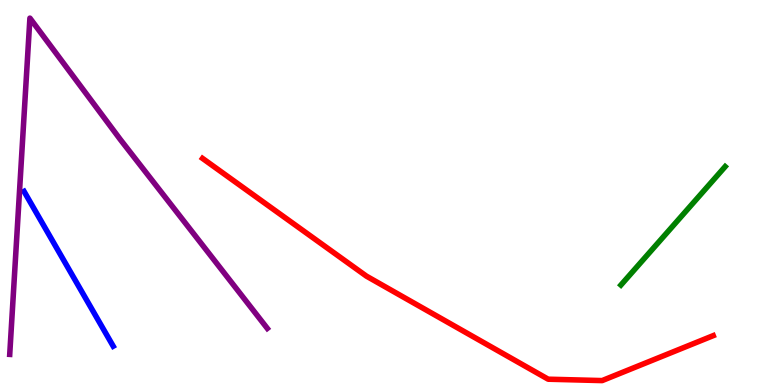[{'lines': ['blue', 'red'], 'intersections': []}, {'lines': ['green', 'red'], 'intersections': []}, {'lines': ['purple', 'red'], 'intersections': []}, {'lines': ['blue', 'green'], 'intersections': []}, {'lines': ['blue', 'purple'], 'intersections': []}, {'lines': ['green', 'purple'], 'intersections': []}]